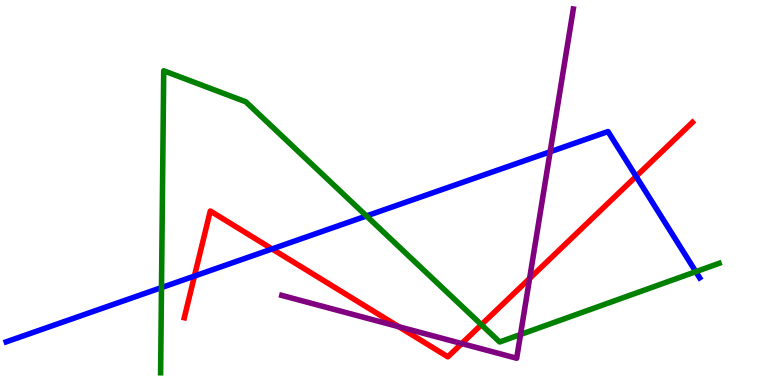[{'lines': ['blue', 'red'], 'intersections': [{'x': 2.51, 'y': 2.83}, {'x': 3.51, 'y': 3.53}, {'x': 8.21, 'y': 5.42}]}, {'lines': ['green', 'red'], 'intersections': [{'x': 6.21, 'y': 1.57}]}, {'lines': ['purple', 'red'], 'intersections': [{'x': 5.15, 'y': 1.51}, {'x': 5.96, 'y': 1.08}, {'x': 6.83, 'y': 2.77}]}, {'lines': ['blue', 'green'], 'intersections': [{'x': 2.08, 'y': 2.53}, {'x': 4.73, 'y': 4.39}, {'x': 8.98, 'y': 2.94}]}, {'lines': ['blue', 'purple'], 'intersections': [{'x': 7.1, 'y': 6.06}]}, {'lines': ['green', 'purple'], 'intersections': [{'x': 6.72, 'y': 1.31}]}]